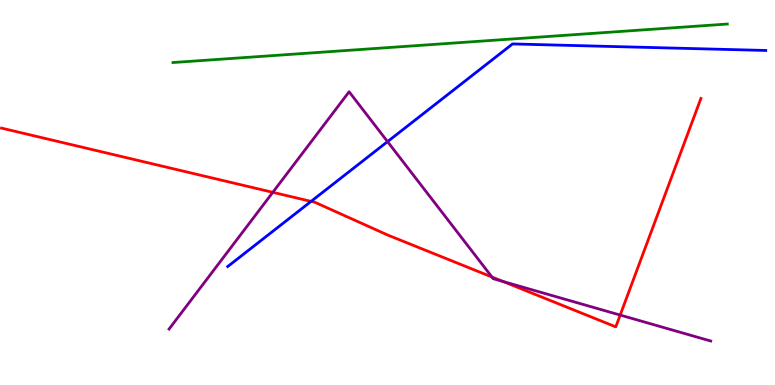[{'lines': ['blue', 'red'], 'intersections': [{'x': 4.01, 'y': 4.77}]}, {'lines': ['green', 'red'], 'intersections': []}, {'lines': ['purple', 'red'], 'intersections': [{'x': 3.52, 'y': 5.0}, {'x': 6.35, 'y': 2.8}, {'x': 6.49, 'y': 2.69}, {'x': 8.0, 'y': 1.82}]}, {'lines': ['blue', 'green'], 'intersections': []}, {'lines': ['blue', 'purple'], 'intersections': [{'x': 5.0, 'y': 6.32}]}, {'lines': ['green', 'purple'], 'intersections': []}]